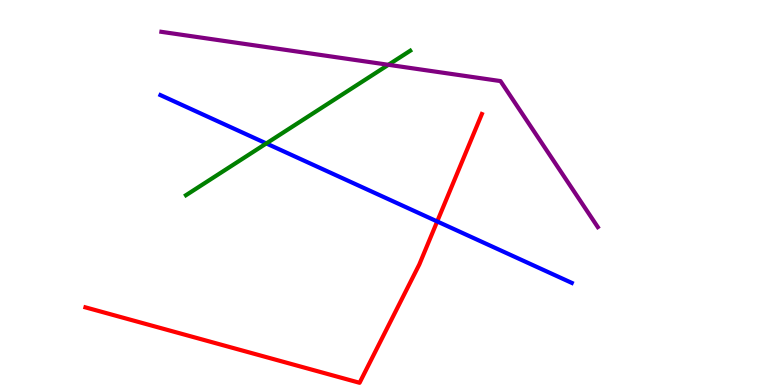[{'lines': ['blue', 'red'], 'intersections': [{'x': 5.64, 'y': 4.25}]}, {'lines': ['green', 'red'], 'intersections': []}, {'lines': ['purple', 'red'], 'intersections': []}, {'lines': ['blue', 'green'], 'intersections': [{'x': 3.44, 'y': 6.27}]}, {'lines': ['blue', 'purple'], 'intersections': []}, {'lines': ['green', 'purple'], 'intersections': [{'x': 5.01, 'y': 8.32}]}]